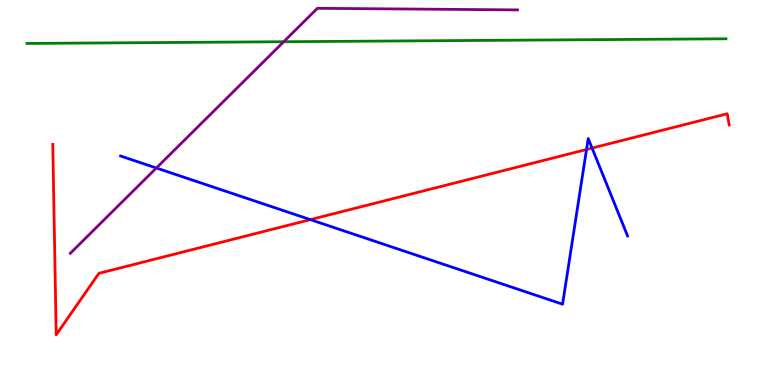[{'lines': ['blue', 'red'], 'intersections': [{'x': 4.0, 'y': 4.3}, {'x': 7.57, 'y': 6.12}, {'x': 7.64, 'y': 6.15}]}, {'lines': ['green', 'red'], 'intersections': []}, {'lines': ['purple', 'red'], 'intersections': []}, {'lines': ['blue', 'green'], 'intersections': []}, {'lines': ['blue', 'purple'], 'intersections': [{'x': 2.02, 'y': 5.64}]}, {'lines': ['green', 'purple'], 'intersections': [{'x': 3.66, 'y': 8.92}]}]